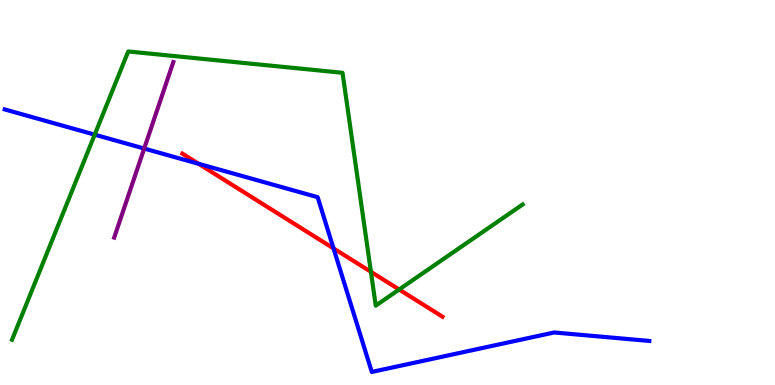[{'lines': ['blue', 'red'], 'intersections': [{'x': 2.56, 'y': 5.75}, {'x': 4.3, 'y': 3.55}]}, {'lines': ['green', 'red'], 'intersections': [{'x': 4.79, 'y': 2.94}, {'x': 5.15, 'y': 2.48}]}, {'lines': ['purple', 'red'], 'intersections': []}, {'lines': ['blue', 'green'], 'intersections': [{'x': 1.22, 'y': 6.5}]}, {'lines': ['blue', 'purple'], 'intersections': [{'x': 1.86, 'y': 6.14}]}, {'lines': ['green', 'purple'], 'intersections': []}]